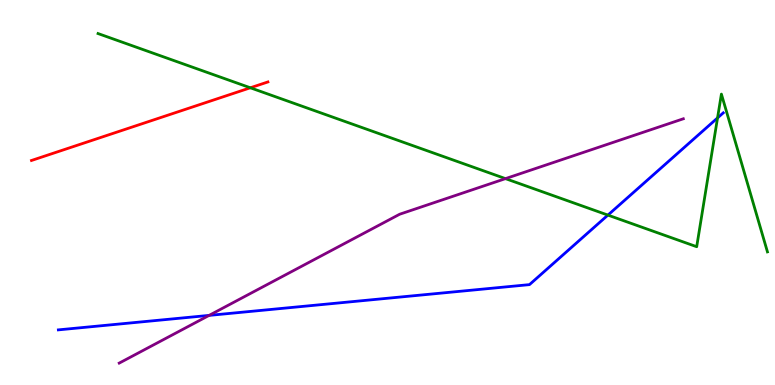[{'lines': ['blue', 'red'], 'intersections': []}, {'lines': ['green', 'red'], 'intersections': [{'x': 3.23, 'y': 7.72}]}, {'lines': ['purple', 'red'], 'intersections': []}, {'lines': ['blue', 'green'], 'intersections': [{'x': 7.84, 'y': 4.41}, {'x': 9.26, 'y': 6.94}]}, {'lines': ['blue', 'purple'], 'intersections': [{'x': 2.7, 'y': 1.81}]}, {'lines': ['green', 'purple'], 'intersections': [{'x': 6.52, 'y': 5.36}]}]